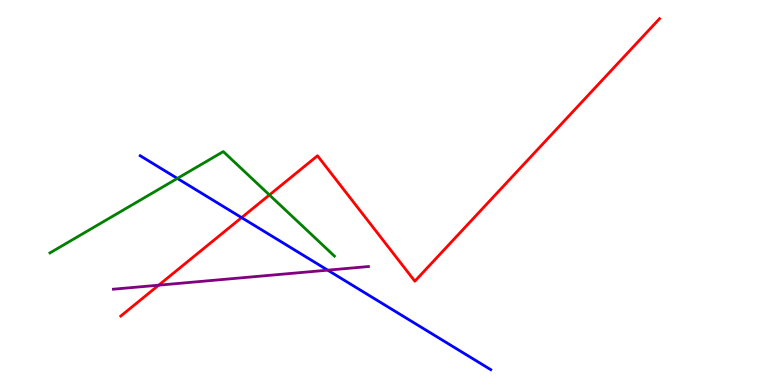[{'lines': ['blue', 'red'], 'intersections': [{'x': 3.12, 'y': 4.35}]}, {'lines': ['green', 'red'], 'intersections': [{'x': 3.48, 'y': 4.94}]}, {'lines': ['purple', 'red'], 'intersections': [{'x': 2.05, 'y': 2.59}]}, {'lines': ['blue', 'green'], 'intersections': [{'x': 2.29, 'y': 5.37}]}, {'lines': ['blue', 'purple'], 'intersections': [{'x': 4.23, 'y': 2.98}]}, {'lines': ['green', 'purple'], 'intersections': []}]